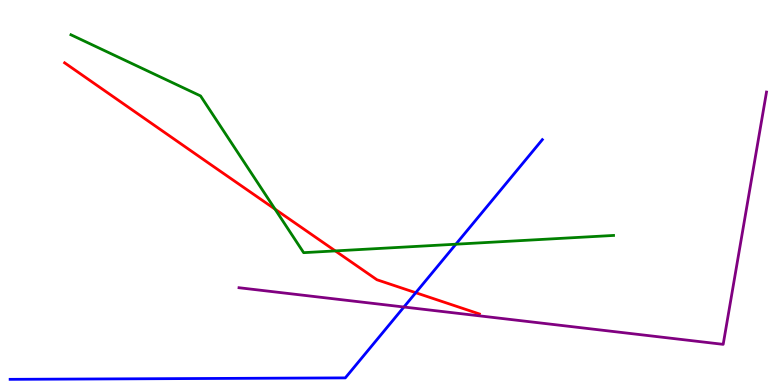[{'lines': ['blue', 'red'], 'intersections': [{'x': 5.36, 'y': 2.4}]}, {'lines': ['green', 'red'], 'intersections': [{'x': 3.55, 'y': 4.57}, {'x': 4.33, 'y': 3.48}]}, {'lines': ['purple', 'red'], 'intersections': []}, {'lines': ['blue', 'green'], 'intersections': [{'x': 5.88, 'y': 3.66}]}, {'lines': ['blue', 'purple'], 'intersections': [{'x': 5.21, 'y': 2.03}]}, {'lines': ['green', 'purple'], 'intersections': []}]